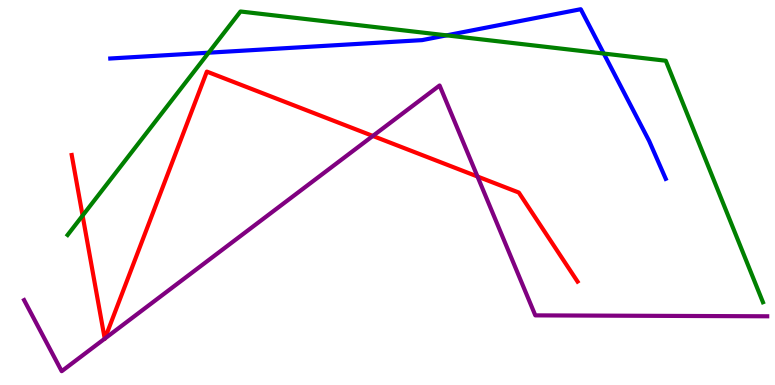[{'lines': ['blue', 'red'], 'intersections': []}, {'lines': ['green', 'red'], 'intersections': [{'x': 1.07, 'y': 4.4}]}, {'lines': ['purple', 'red'], 'intersections': [{'x': 1.35, 'y': 1.2}, {'x': 1.35, 'y': 1.21}, {'x': 4.81, 'y': 6.47}, {'x': 6.16, 'y': 5.41}]}, {'lines': ['blue', 'green'], 'intersections': [{'x': 2.69, 'y': 8.63}, {'x': 5.76, 'y': 9.08}, {'x': 7.79, 'y': 8.61}]}, {'lines': ['blue', 'purple'], 'intersections': []}, {'lines': ['green', 'purple'], 'intersections': []}]